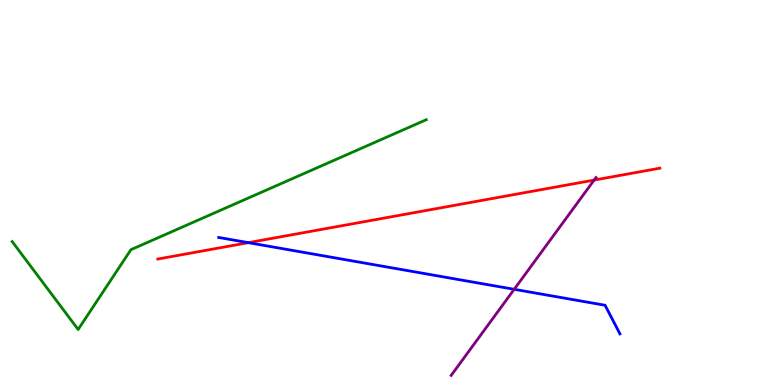[{'lines': ['blue', 'red'], 'intersections': [{'x': 3.2, 'y': 3.7}]}, {'lines': ['green', 'red'], 'intersections': []}, {'lines': ['purple', 'red'], 'intersections': [{'x': 7.67, 'y': 5.32}]}, {'lines': ['blue', 'green'], 'intersections': []}, {'lines': ['blue', 'purple'], 'intersections': [{'x': 6.63, 'y': 2.49}]}, {'lines': ['green', 'purple'], 'intersections': []}]